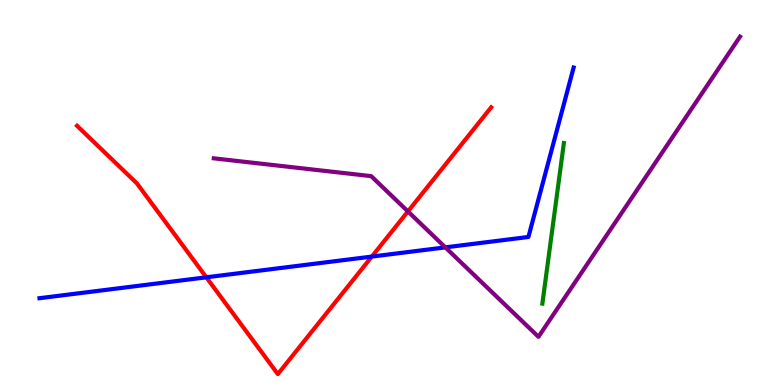[{'lines': ['blue', 'red'], 'intersections': [{'x': 2.66, 'y': 2.8}, {'x': 4.8, 'y': 3.34}]}, {'lines': ['green', 'red'], 'intersections': []}, {'lines': ['purple', 'red'], 'intersections': [{'x': 5.26, 'y': 4.51}]}, {'lines': ['blue', 'green'], 'intersections': []}, {'lines': ['blue', 'purple'], 'intersections': [{'x': 5.75, 'y': 3.57}]}, {'lines': ['green', 'purple'], 'intersections': []}]